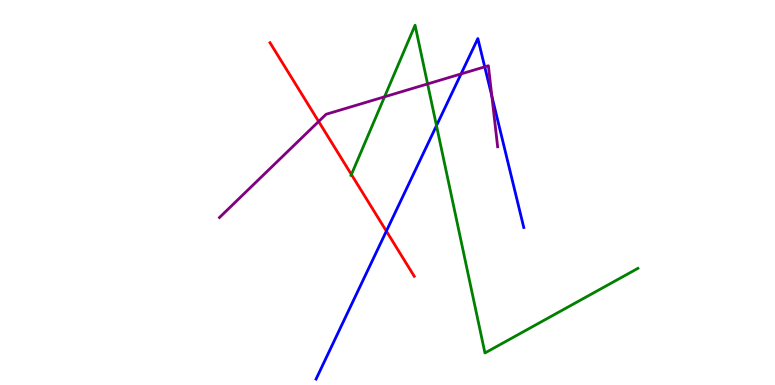[{'lines': ['blue', 'red'], 'intersections': [{'x': 4.99, 'y': 4.0}]}, {'lines': ['green', 'red'], 'intersections': [{'x': 4.53, 'y': 5.47}]}, {'lines': ['purple', 'red'], 'intersections': [{'x': 4.11, 'y': 6.84}]}, {'lines': ['blue', 'green'], 'intersections': [{'x': 5.63, 'y': 6.74}]}, {'lines': ['blue', 'purple'], 'intersections': [{'x': 5.95, 'y': 8.08}, {'x': 6.25, 'y': 8.26}, {'x': 6.35, 'y': 7.5}]}, {'lines': ['green', 'purple'], 'intersections': [{'x': 4.96, 'y': 7.49}, {'x': 5.52, 'y': 7.82}]}]